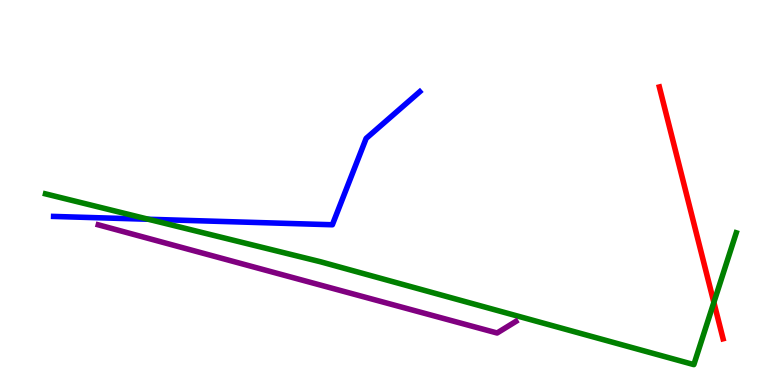[{'lines': ['blue', 'red'], 'intersections': []}, {'lines': ['green', 'red'], 'intersections': [{'x': 9.21, 'y': 2.15}]}, {'lines': ['purple', 'red'], 'intersections': []}, {'lines': ['blue', 'green'], 'intersections': [{'x': 1.91, 'y': 4.3}]}, {'lines': ['blue', 'purple'], 'intersections': []}, {'lines': ['green', 'purple'], 'intersections': []}]